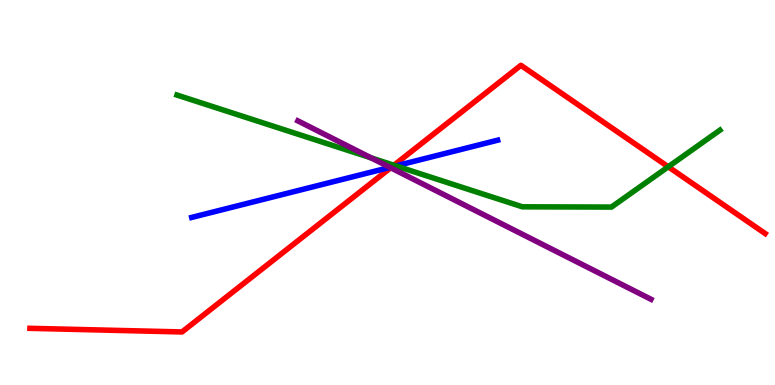[{'lines': ['blue', 'red'], 'intersections': [{'x': 5.06, 'y': 5.66}]}, {'lines': ['green', 'red'], 'intersections': [{'x': 5.08, 'y': 5.71}, {'x': 8.62, 'y': 5.67}]}, {'lines': ['purple', 'red'], 'intersections': [{'x': 5.04, 'y': 5.64}]}, {'lines': ['blue', 'green'], 'intersections': [{'x': 5.11, 'y': 5.69}]}, {'lines': ['blue', 'purple'], 'intersections': [{'x': 5.03, 'y': 5.65}]}, {'lines': ['green', 'purple'], 'intersections': [{'x': 4.79, 'y': 5.9}]}]